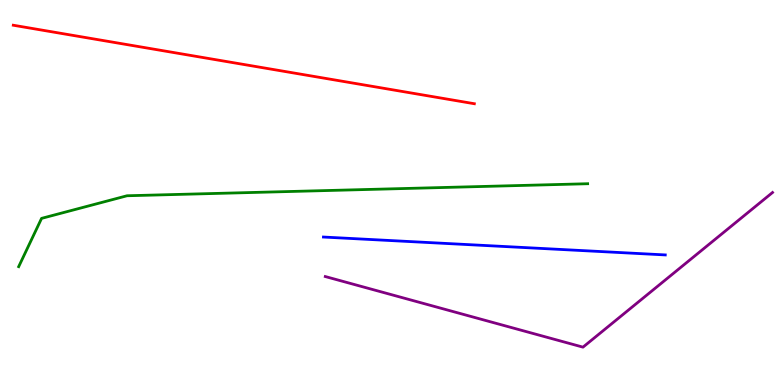[{'lines': ['blue', 'red'], 'intersections': []}, {'lines': ['green', 'red'], 'intersections': []}, {'lines': ['purple', 'red'], 'intersections': []}, {'lines': ['blue', 'green'], 'intersections': []}, {'lines': ['blue', 'purple'], 'intersections': []}, {'lines': ['green', 'purple'], 'intersections': []}]